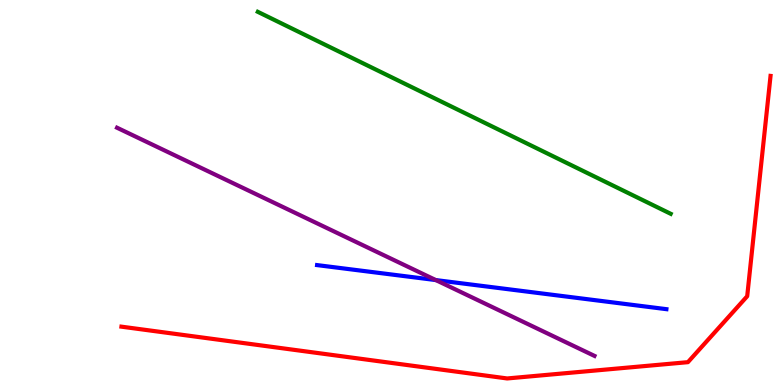[{'lines': ['blue', 'red'], 'intersections': []}, {'lines': ['green', 'red'], 'intersections': []}, {'lines': ['purple', 'red'], 'intersections': []}, {'lines': ['blue', 'green'], 'intersections': []}, {'lines': ['blue', 'purple'], 'intersections': [{'x': 5.62, 'y': 2.73}]}, {'lines': ['green', 'purple'], 'intersections': []}]